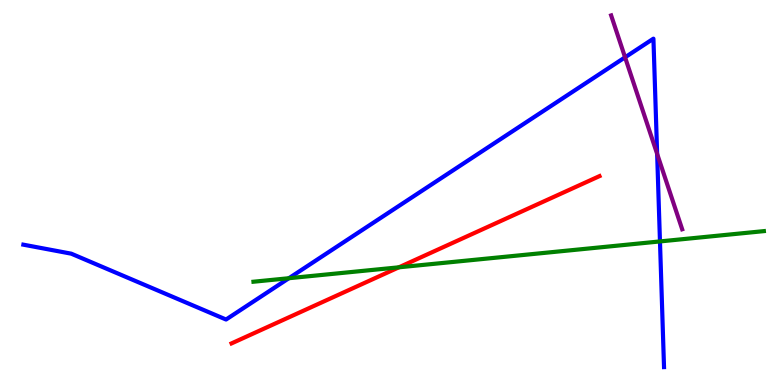[{'lines': ['blue', 'red'], 'intersections': []}, {'lines': ['green', 'red'], 'intersections': [{'x': 5.15, 'y': 3.06}]}, {'lines': ['purple', 'red'], 'intersections': []}, {'lines': ['blue', 'green'], 'intersections': [{'x': 3.73, 'y': 2.77}, {'x': 8.52, 'y': 3.73}]}, {'lines': ['blue', 'purple'], 'intersections': [{'x': 8.07, 'y': 8.51}, {'x': 8.48, 'y': 6.0}]}, {'lines': ['green', 'purple'], 'intersections': []}]